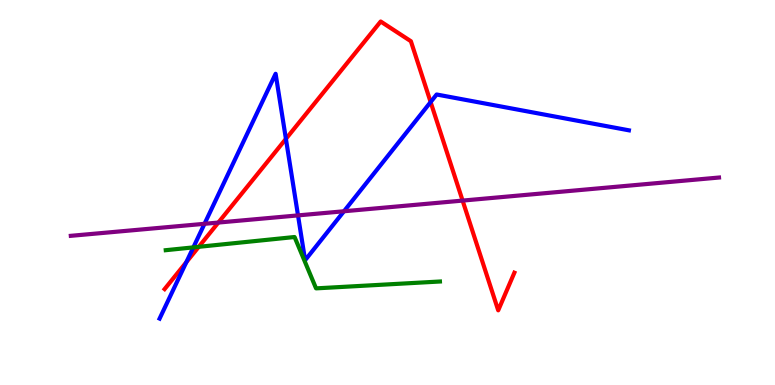[{'lines': ['blue', 'red'], 'intersections': [{'x': 2.4, 'y': 3.19}, {'x': 3.69, 'y': 6.39}, {'x': 5.56, 'y': 7.35}]}, {'lines': ['green', 'red'], 'intersections': [{'x': 2.56, 'y': 3.59}]}, {'lines': ['purple', 'red'], 'intersections': [{'x': 2.82, 'y': 4.22}, {'x': 5.97, 'y': 4.79}]}, {'lines': ['blue', 'green'], 'intersections': [{'x': 2.49, 'y': 3.57}]}, {'lines': ['blue', 'purple'], 'intersections': [{'x': 2.64, 'y': 4.19}, {'x': 3.85, 'y': 4.41}, {'x': 4.44, 'y': 4.51}]}, {'lines': ['green', 'purple'], 'intersections': []}]